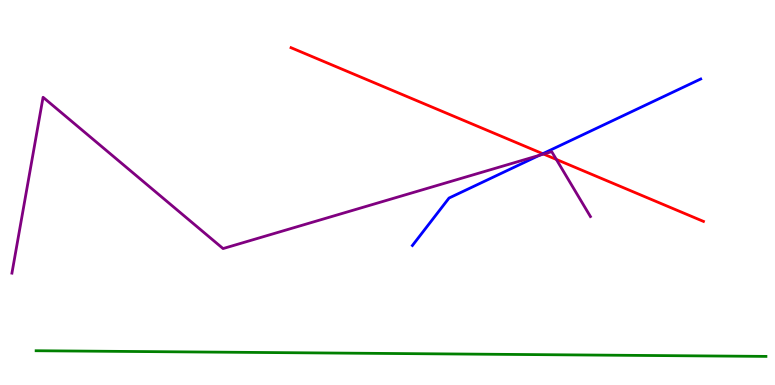[{'lines': ['blue', 'red'], 'intersections': [{'x': 7.0, 'y': 6.01}]}, {'lines': ['green', 'red'], 'intersections': []}, {'lines': ['purple', 'red'], 'intersections': [{'x': 7.01, 'y': 6.0}, {'x': 7.18, 'y': 5.86}]}, {'lines': ['blue', 'green'], 'intersections': []}, {'lines': ['blue', 'purple'], 'intersections': [{'x': 6.96, 'y': 5.97}]}, {'lines': ['green', 'purple'], 'intersections': []}]